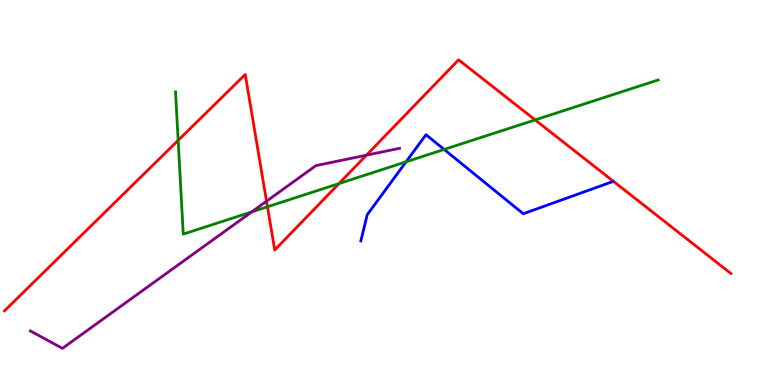[{'lines': ['blue', 'red'], 'intersections': []}, {'lines': ['green', 'red'], 'intersections': [{'x': 2.3, 'y': 6.35}, {'x': 3.45, 'y': 4.63}, {'x': 4.37, 'y': 5.23}, {'x': 6.91, 'y': 6.89}]}, {'lines': ['purple', 'red'], 'intersections': [{'x': 3.44, 'y': 4.77}, {'x': 4.73, 'y': 5.97}]}, {'lines': ['blue', 'green'], 'intersections': [{'x': 5.24, 'y': 5.8}, {'x': 5.73, 'y': 6.12}]}, {'lines': ['blue', 'purple'], 'intersections': []}, {'lines': ['green', 'purple'], 'intersections': [{'x': 3.25, 'y': 4.5}]}]